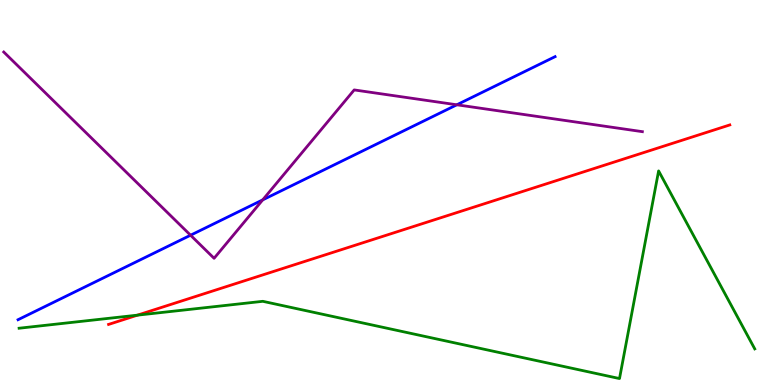[{'lines': ['blue', 'red'], 'intersections': []}, {'lines': ['green', 'red'], 'intersections': [{'x': 1.77, 'y': 1.81}]}, {'lines': ['purple', 'red'], 'intersections': []}, {'lines': ['blue', 'green'], 'intersections': []}, {'lines': ['blue', 'purple'], 'intersections': [{'x': 2.46, 'y': 3.89}, {'x': 3.39, 'y': 4.81}, {'x': 5.89, 'y': 7.28}]}, {'lines': ['green', 'purple'], 'intersections': []}]